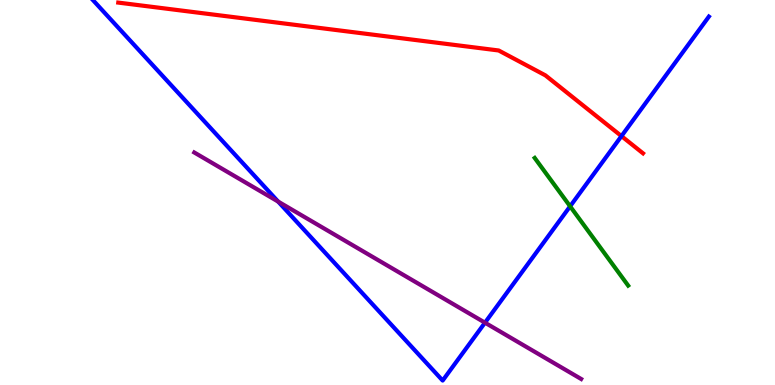[{'lines': ['blue', 'red'], 'intersections': [{'x': 8.02, 'y': 6.46}]}, {'lines': ['green', 'red'], 'intersections': []}, {'lines': ['purple', 'red'], 'intersections': []}, {'lines': ['blue', 'green'], 'intersections': [{'x': 7.36, 'y': 4.64}]}, {'lines': ['blue', 'purple'], 'intersections': [{'x': 3.59, 'y': 4.76}, {'x': 6.26, 'y': 1.62}]}, {'lines': ['green', 'purple'], 'intersections': []}]